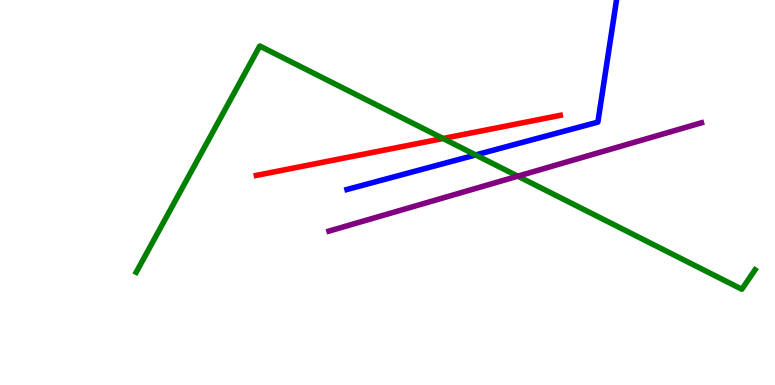[{'lines': ['blue', 'red'], 'intersections': []}, {'lines': ['green', 'red'], 'intersections': [{'x': 5.72, 'y': 6.4}]}, {'lines': ['purple', 'red'], 'intersections': []}, {'lines': ['blue', 'green'], 'intersections': [{'x': 6.14, 'y': 5.98}]}, {'lines': ['blue', 'purple'], 'intersections': []}, {'lines': ['green', 'purple'], 'intersections': [{'x': 6.68, 'y': 5.42}]}]